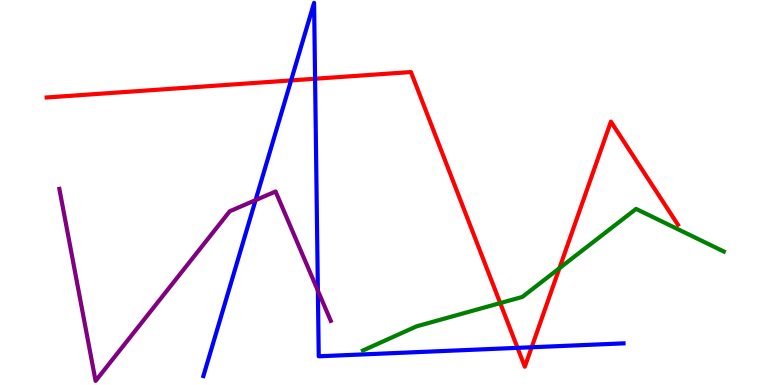[{'lines': ['blue', 'red'], 'intersections': [{'x': 3.76, 'y': 7.91}, {'x': 4.07, 'y': 7.95}, {'x': 6.68, 'y': 0.965}, {'x': 6.86, 'y': 0.98}]}, {'lines': ['green', 'red'], 'intersections': [{'x': 6.45, 'y': 2.13}, {'x': 7.22, 'y': 3.03}]}, {'lines': ['purple', 'red'], 'intersections': []}, {'lines': ['blue', 'green'], 'intersections': []}, {'lines': ['blue', 'purple'], 'intersections': [{'x': 3.3, 'y': 4.8}, {'x': 4.1, 'y': 2.45}]}, {'lines': ['green', 'purple'], 'intersections': []}]